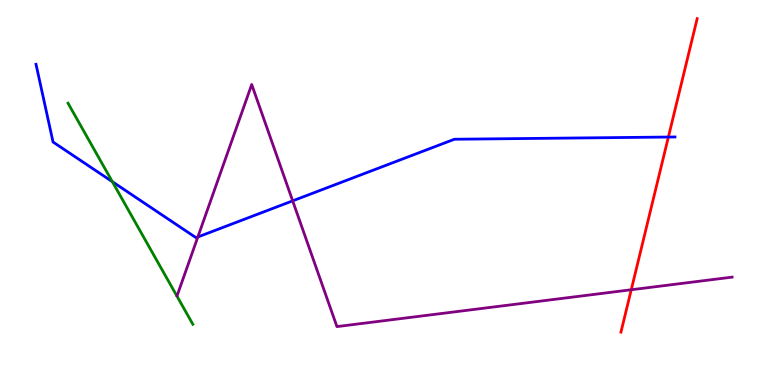[{'lines': ['blue', 'red'], 'intersections': [{'x': 8.62, 'y': 6.44}]}, {'lines': ['green', 'red'], 'intersections': []}, {'lines': ['purple', 'red'], 'intersections': [{'x': 8.15, 'y': 2.47}]}, {'lines': ['blue', 'green'], 'intersections': [{'x': 1.45, 'y': 5.28}]}, {'lines': ['blue', 'purple'], 'intersections': [{'x': 2.55, 'y': 3.84}, {'x': 3.78, 'y': 4.78}]}, {'lines': ['green', 'purple'], 'intersections': []}]